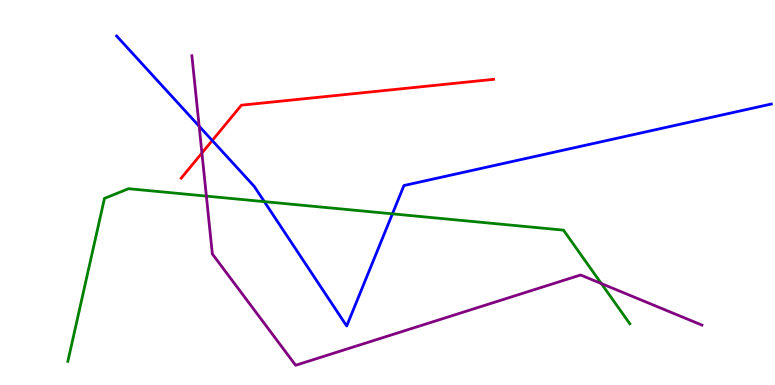[{'lines': ['blue', 'red'], 'intersections': [{'x': 2.74, 'y': 6.35}]}, {'lines': ['green', 'red'], 'intersections': []}, {'lines': ['purple', 'red'], 'intersections': [{'x': 2.61, 'y': 6.02}]}, {'lines': ['blue', 'green'], 'intersections': [{'x': 3.41, 'y': 4.76}, {'x': 5.06, 'y': 4.45}]}, {'lines': ['blue', 'purple'], 'intersections': [{'x': 2.57, 'y': 6.72}]}, {'lines': ['green', 'purple'], 'intersections': [{'x': 2.66, 'y': 4.91}, {'x': 7.76, 'y': 2.64}]}]